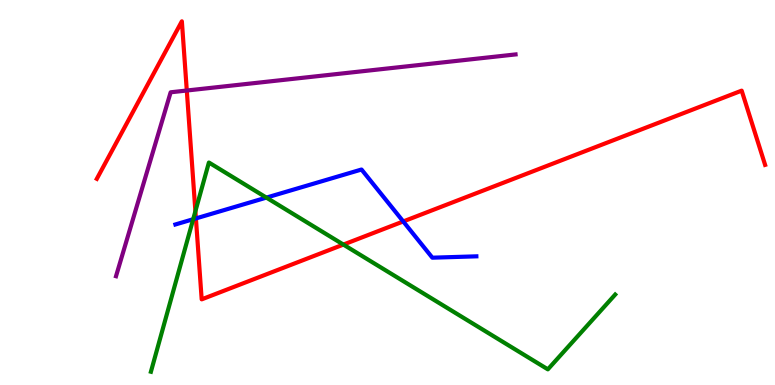[{'lines': ['blue', 'red'], 'intersections': [{'x': 2.53, 'y': 4.33}, {'x': 5.2, 'y': 4.25}]}, {'lines': ['green', 'red'], 'intersections': [{'x': 2.52, 'y': 4.51}, {'x': 4.43, 'y': 3.65}]}, {'lines': ['purple', 'red'], 'intersections': [{'x': 2.41, 'y': 7.65}]}, {'lines': ['blue', 'green'], 'intersections': [{'x': 2.49, 'y': 4.31}, {'x': 3.44, 'y': 4.87}]}, {'lines': ['blue', 'purple'], 'intersections': []}, {'lines': ['green', 'purple'], 'intersections': []}]